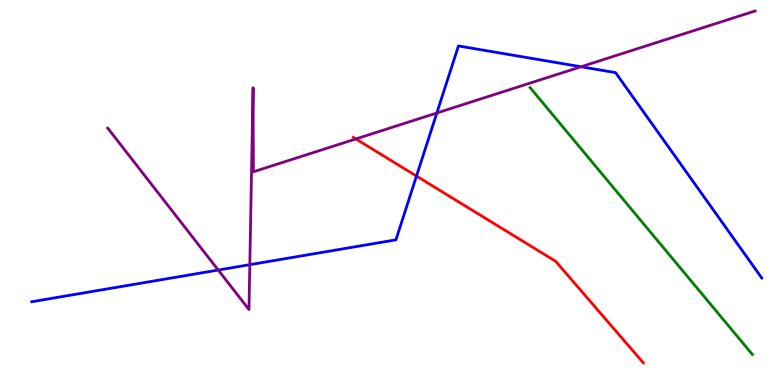[{'lines': ['blue', 'red'], 'intersections': [{'x': 5.37, 'y': 5.43}]}, {'lines': ['green', 'red'], 'intersections': []}, {'lines': ['purple', 'red'], 'intersections': [{'x': 4.59, 'y': 6.39}]}, {'lines': ['blue', 'green'], 'intersections': []}, {'lines': ['blue', 'purple'], 'intersections': [{'x': 2.82, 'y': 2.99}, {'x': 3.22, 'y': 3.13}, {'x': 5.64, 'y': 7.07}, {'x': 7.5, 'y': 8.27}]}, {'lines': ['green', 'purple'], 'intersections': []}]